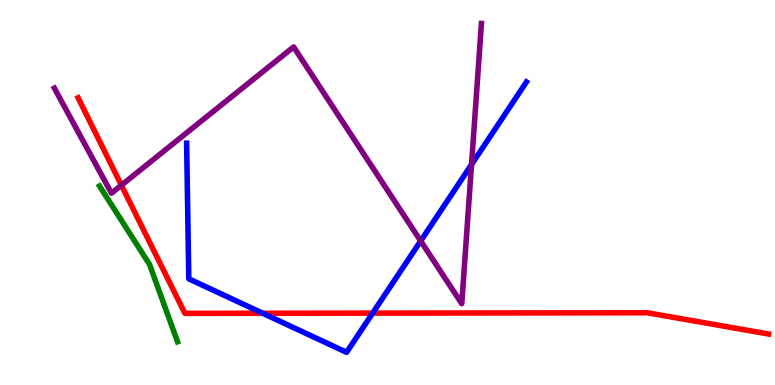[{'lines': ['blue', 'red'], 'intersections': [{'x': 3.39, 'y': 1.86}, {'x': 4.81, 'y': 1.87}]}, {'lines': ['green', 'red'], 'intersections': []}, {'lines': ['purple', 'red'], 'intersections': [{'x': 1.57, 'y': 5.19}]}, {'lines': ['blue', 'green'], 'intersections': []}, {'lines': ['blue', 'purple'], 'intersections': [{'x': 5.43, 'y': 3.74}, {'x': 6.08, 'y': 5.73}]}, {'lines': ['green', 'purple'], 'intersections': []}]